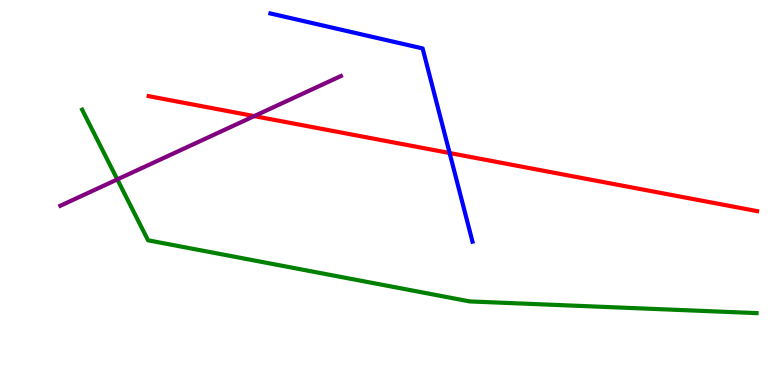[{'lines': ['blue', 'red'], 'intersections': [{'x': 5.8, 'y': 6.03}]}, {'lines': ['green', 'red'], 'intersections': []}, {'lines': ['purple', 'red'], 'intersections': [{'x': 3.28, 'y': 6.98}]}, {'lines': ['blue', 'green'], 'intersections': []}, {'lines': ['blue', 'purple'], 'intersections': []}, {'lines': ['green', 'purple'], 'intersections': [{'x': 1.51, 'y': 5.34}]}]